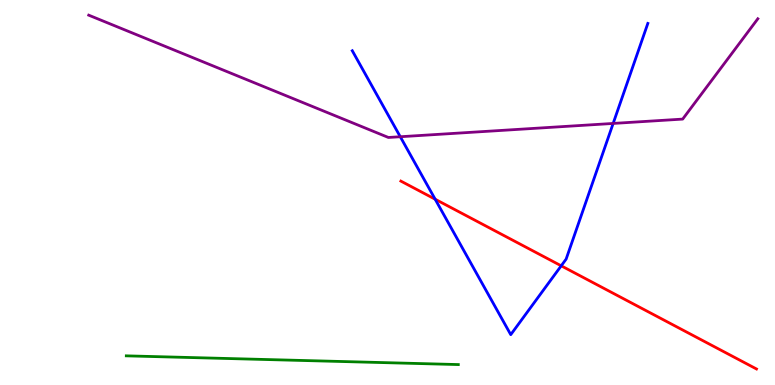[{'lines': ['blue', 'red'], 'intersections': [{'x': 5.61, 'y': 4.83}, {'x': 7.24, 'y': 3.1}]}, {'lines': ['green', 'red'], 'intersections': []}, {'lines': ['purple', 'red'], 'intersections': []}, {'lines': ['blue', 'green'], 'intersections': []}, {'lines': ['blue', 'purple'], 'intersections': [{'x': 5.16, 'y': 6.45}, {'x': 7.91, 'y': 6.79}]}, {'lines': ['green', 'purple'], 'intersections': []}]